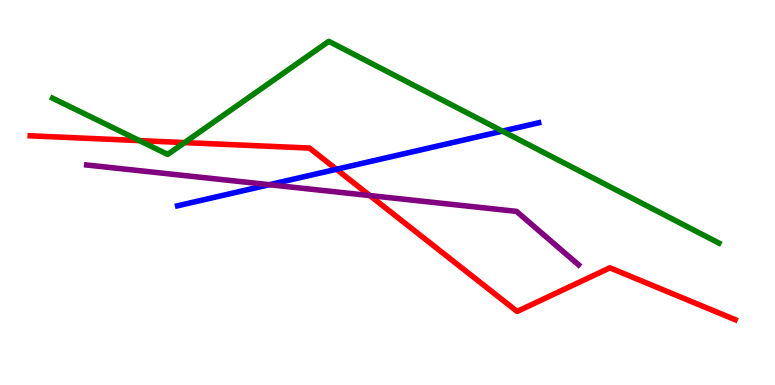[{'lines': ['blue', 'red'], 'intersections': [{'x': 4.34, 'y': 5.6}]}, {'lines': ['green', 'red'], 'intersections': [{'x': 1.8, 'y': 6.35}, {'x': 2.38, 'y': 6.3}]}, {'lines': ['purple', 'red'], 'intersections': [{'x': 4.77, 'y': 4.92}]}, {'lines': ['blue', 'green'], 'intersections': [{'x': 6.48, 'y': 6.59}]}, {'lines': ['blue', 'purple'], 'intersections': [{'x': 3.48, 'y': 5.2}]}, {'lines': ['green', 'purple'], 'intersections': []}]